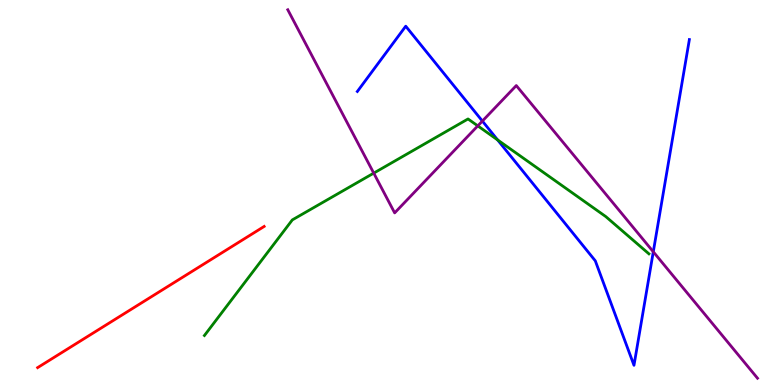[{'lines': ['blue', 'red'], 'intersections': []}, {'lines': ['green', 'red'], 'intersections': []}, {'lines': ['purple', 'red'], 'intersections': []}, {'lines': ['blue', 'green'], 'intersections': [{'x': 6.42, 'y': 6.37}]}, {'lines': ['blue', 'purple'], 'intersections': [{'x': 6.22, 'y': 6.86}, {'x': 8.43, 'y': 3.46}]}, {'lines': ['green', 'purple'], 'intersections': [{'x': 4.82, 'y': 5.5}, {'x': 6.16, 'y': 6.73}]}]